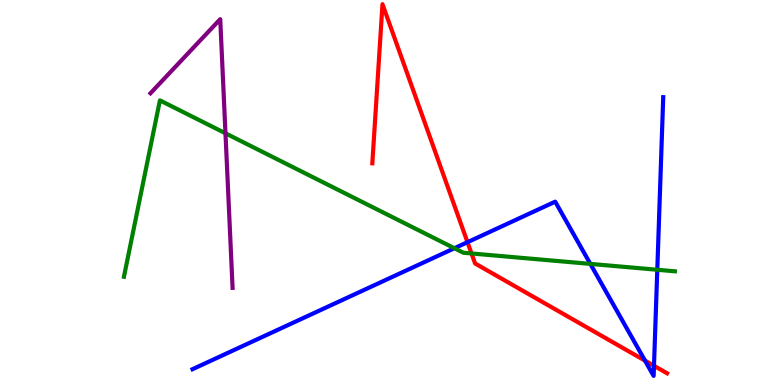[{'lines': ['blue', 'red'], 'intersections': [{'x': 6.03, 'y': 3.71}, {'x': 8.32, 'y': 0.633}, {'x': 8.44, 'y': 0.499}]}, {'lines': ['green', 'red'], 'intersections': [{'x': 6.08, 'y': 3.42}]}, {'lines': ['purple', 'red'], 'intersections': []}, {'lines': ['blue', 'green'], 'intersections': [{'x': 5.86, 'y': 3.55}, {'x': 7.62, 'y': 3.15}, {'x': 8.48, 'y': 2.99}]}, {'lines': ['blue', 'purple'], 'intersections': []}, {'lines': ['green', 'purple'], 'intersections': [{'x': 2.91, 'y': 6.54}]}]